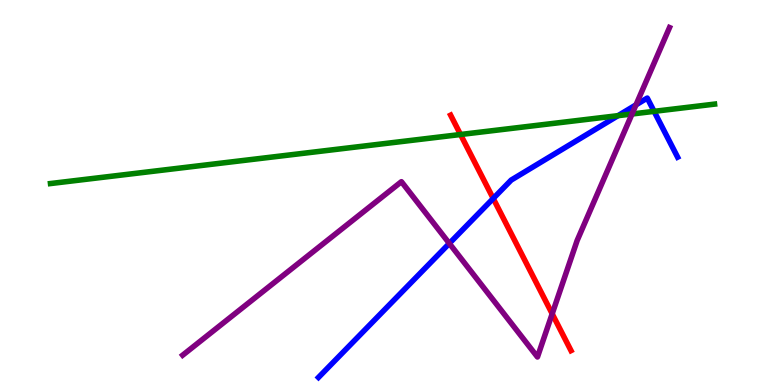[{'lines': ['blue', 'red'], 'intersections': [{'x': 6.36, 'y': 4.84}]}, {'lines': ['green', 'red'], 'intersections': [{'x': 5.94, 'y': 6.51}]}, {'lines': ['purple', 'red'], 'intersections': [{'x': 7.13, 'y': 1.85}]}, {'lines': ['blue', 'green'], 'intersections': [{'x': 7.97, 'y': 7.0}, {'x': 8.44, 'y': 7.11}]}, {'lines': ['blue', 'purple'], 'intersections': [{'x': 5.8, 'y': 3.68}, {'x': 8.21, 'y': 7.28}]}, {'lines': ['green', 'purple'], 'intersections': [{'x': 8.16, 'y': 7.04}]}]